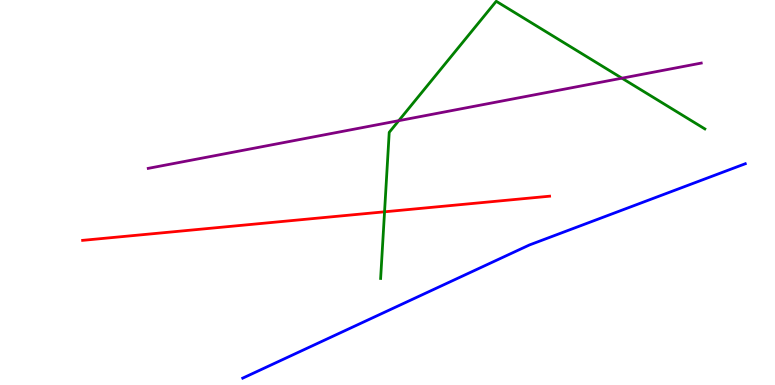[{'lines': ['blue', 'red'], 'intersections': []}, {'lines': ['green', 'red'], 'intersections': [{'x': 4.96, 'y': 4.5}]}, {'lines': ['purple', 'red'], 'intersections': []}, {'lines': ['blue', 'green'], 'intersections': []}, {'lines': ['blue', 'purple'], 'intersections': []}, {'lines': ['green', 'purple'], 'intersections': [{'x': 5.15, 'y': 6.87}, {'x': 8.03, 'y': 7.97}]}]